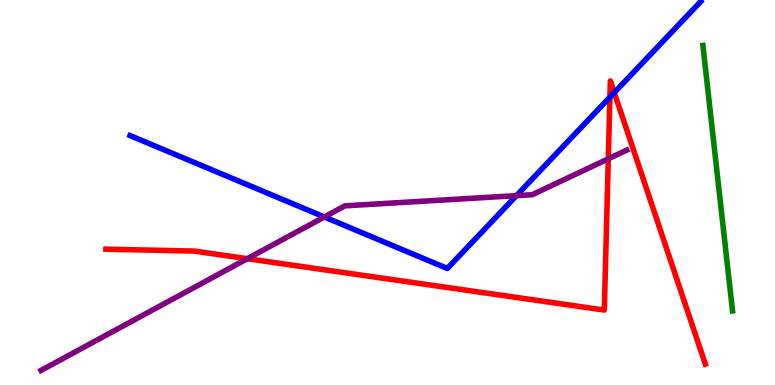[{'lines': ['blue', 'red'], 'intersections': [{'x': 7.87, 'y': 7.48}, {'x': 7.93, 'y': 7.59}]}, {'lines': ['green', 'red'], 'intersections': []}, {'lines': ['purple', 'red'], 'intersections': [{'x': 3.19, 'y': 3.28}, {'x': 7.85, 'y': 5.88}]}, {'lines': ['blue', 'green'], 'intersections': []}, {'lines': ['blue', 'purple'], 'intersections': [{'x': 4.19, 'y': 4.36}, {'x': 6.66, 'y': 4.92}]}, {'lines': ['green', 'purple'], 'intersections': []}]